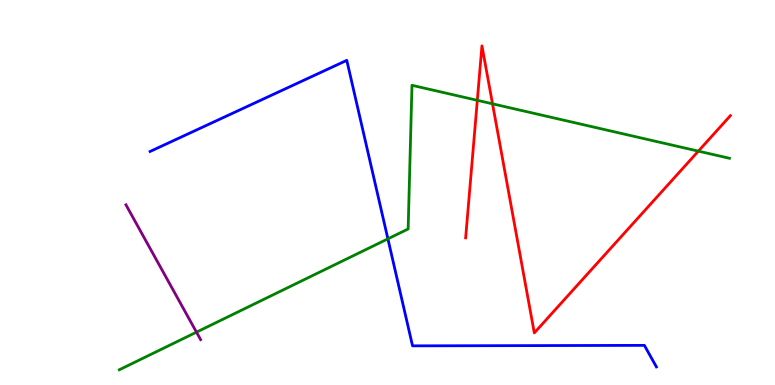[{'lines': ['blue', 'red'], 'intersections': []}, {'lines': ['green', 'red'], 'intersections': [{'x': 6.16, 'y': 7.39}, {'x': 6.36, 'y': 7.3}, {'x': 9.01, 'y': 6.07}]}, {'lines': ['purple', 'red'], 'intersections': []}, {'lines': ['blue', 'green'], 'intersections': [{'x': 5.01, 'y': 3.8}]}, {'lines': ['blue', 'purple'], 'intersections': []}, {'lines': ['green', 'purple'], 'intersections': [{'x': 2.54, 'y': 1.37}]}]